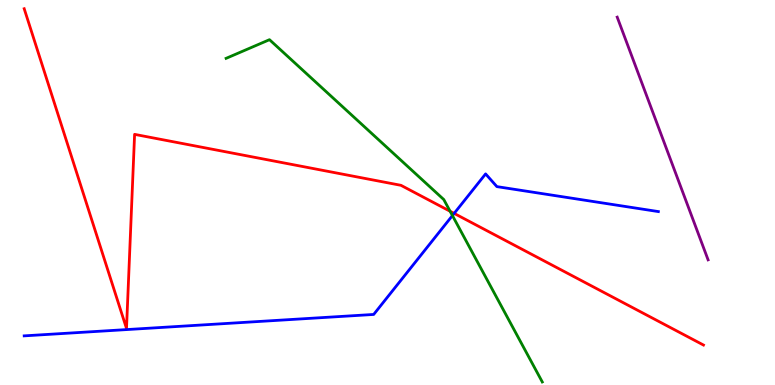[{'lines': ['blue', 'red'], 'intersections': [{'x': 5.86, 'y': 4.46}]}, {'lines': ['green', 'red'], 'intersections': [{'x': 5.81, 'y': 4.51}]}, {'lines': ['purple', 'red'], 'intersections': []}, {'lines': ['blue', 'green'], 'intersections': [{'x': 5.84, 'y': 4.4}]}, {'lines': ['blue', 'purple'], 'intersections': []}, {'lines': ['green', 'purple'], 'intersections': []}]